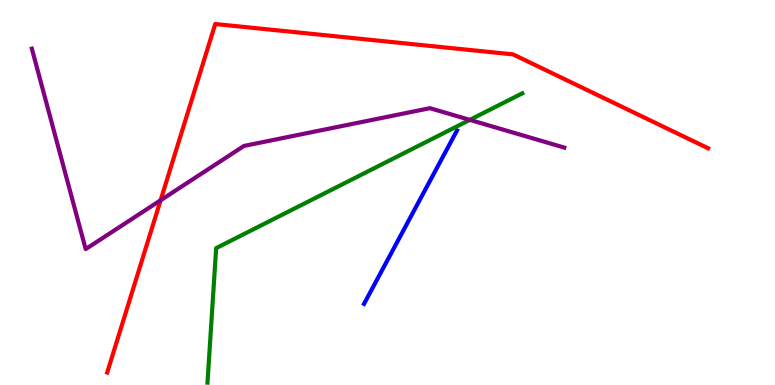[{'lines': ['blue', 'red'], 'intersections': []}, {'lines': ['green', 'red'], 'intersections': []}, {'lines': ['purple', 'red'], 'intersections': [{'x': 2.07, 'y': 4.8}]}, {'lines': ['blue', 'green'], 'intersections': []}, {'lines': ['blue', 'purple'], 'intersections': []}, {'lines': ['green', 'purple'], 'intersections': [{'x': 6.06, 'y': 6.89}]}]